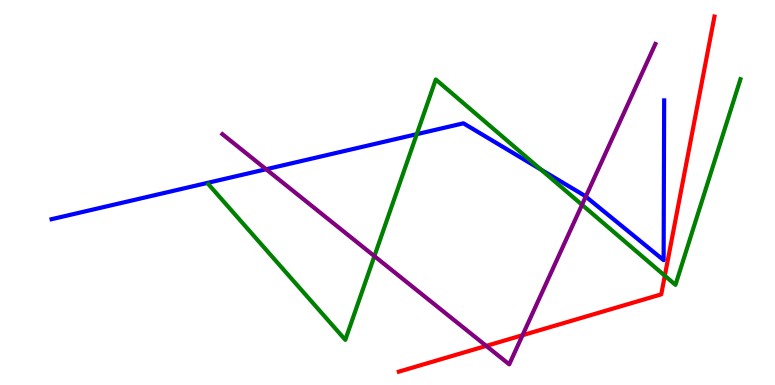[{'lines': ['blue', 'red'], 'intersections': []}, {'lines': ['green', 'red'], 'intersections': [{'x': 8.58, 'y': 2.84}]}, {'lines': ['purple', 'red'], 'intersections': [{'x': 6.27, 'y': 1.02}, {'x': 6.74, 'y': 1.29}]}, {'lines': ['blue', 'green'], 'intersections': [{'x': 5.38, 'y': 6.52}, {'x': 6.98, 'y': 5.6}]}, {'lines': ['blue', 'purple'], 'intersections': [{'x': 3.43, 'y': 5.6}, {'x': 7.56, 'y': 4.89}]}, {'lines': ['green', 'purple'], 'intersections': [{'x': 4.83, 'y': 3.35}, {'x': 7.51, 'y': 4.68}]}]